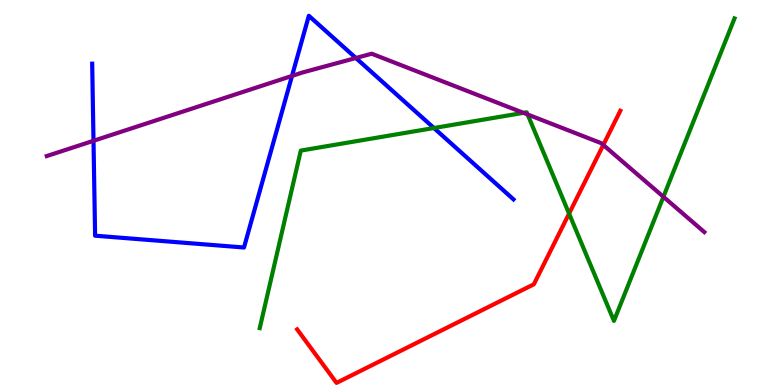[{'lines': ['blue', 'red'], 'intersections': []}, {'lines': ['green', 'red'], 'intersections': [{'x': 7.34, 'y': 4.45}]}, {'lines': ['purple', 'red'], 'intersections': [{'x': 7.78, 'y': 6.23}]}, {'lines': ['blue', 'green'], 'intersections': [{'x': 5.6, 'y': 6.67}]}, {'lines': ['blue', 'purple'], 'intersections': [{'x': 1.21, 'y': 6.34}, {'x': 3.77, 'y': 8.03}, {'x': 4.59, 'y': 8.49}]}, {'lines': ['green', 'purple'], 'intersections': [{'x': 6.75, 'y': 7.07}, {'x': 6.81, 'y': 7.03}, {'x': 8.56, 'y': 4.89}]}]